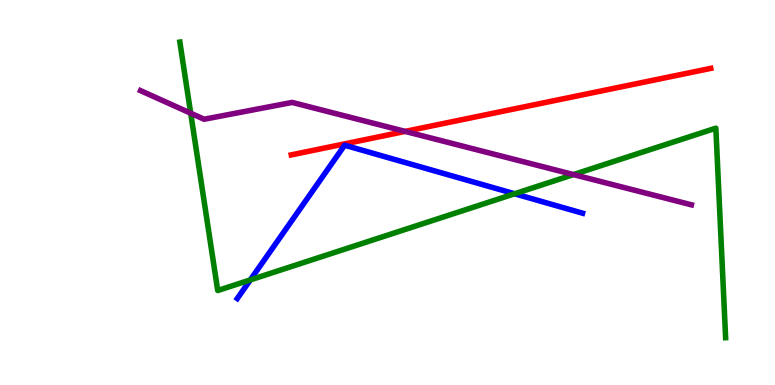[{'lines': ['blue', 'red'], 'intersections': []}, {'lines': ['green', 'red'], 'intersections': []}, {'lines': ['purple', 'red'], 'intersections': [{'x': 5.23, 'y': 6.59}]}, {'lines': ['blue', 'green'], 'intersections': [{'x': 3.23, 'y': 2.73}, {'x': 6.64, 'y': 4.97}]}, {'lines': ['blue', 'purple'], 'intersections': []}, {'lines': ['green', 'purple'], 'intersections': [{'x': 2.46, 'y': 7.06}, {'x': 7.4, 'y': 5.47}]}]